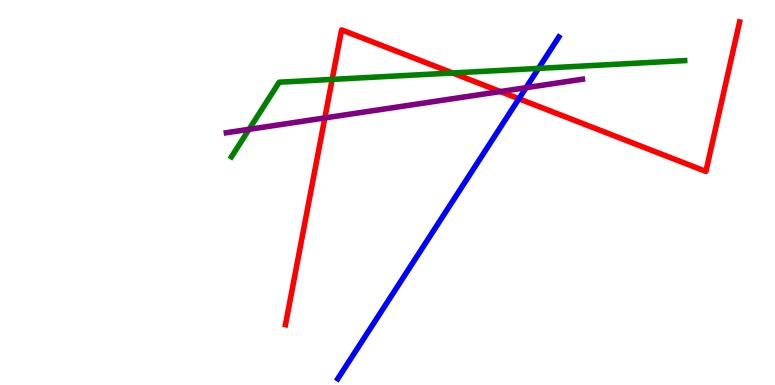[{'lines': ['blue', 'red'], 'intersections': [{'x': 6.7, 'y': 7.44}]}, {'lines': ['green', 'red'], 'intersections': [{'x': 4.29, 'y': 7.94}, {'x': 5.84, 'y': 8.1}]}, {'lines': ['purple', 'red'], 'intersections': [{'x': 4.19, 'y': 6.94}, {'x': 6.46, 'y': 7.62}]}, {'lines': ['blue', 'green'], 'intersections': [{'x': 6.95, 'y': 8.22}]}, {'lines': ['blue', 'purple'], 'intersections': [{'x': 6.79, 'y': 7.72}]}, {'lines': ['green', 'purple'], 'intersections': [{'x': 3.21, 'y': 6.64}]}]